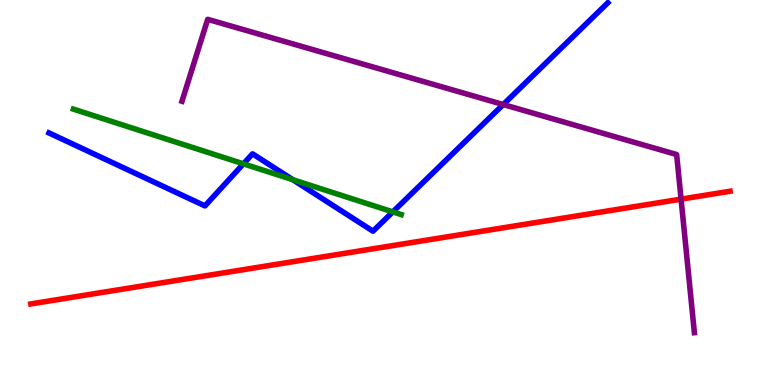[{'lines': ['blue', 'red'], 'intersections': []}, {'lines': ['green', 'red'], 'intersections': []}, {'lines': ['purple', 'red'], 'intersections': [{'x': 8.79, 'y': 4.83}]}, {'lines': ['blue', 'green'], 'intersections': [{'x': 3.14, 'y': 5.74}, {'x': 3.78, 'y': 5.33}, {'x': 5.07, 'y': 4.5}]}, {'lines': ['blue', 'purple'], 'intersections': [{'x': 6.49, 'y': 7.29}]}, {'lines': ['green', 'purple'], 'intersections': []}]